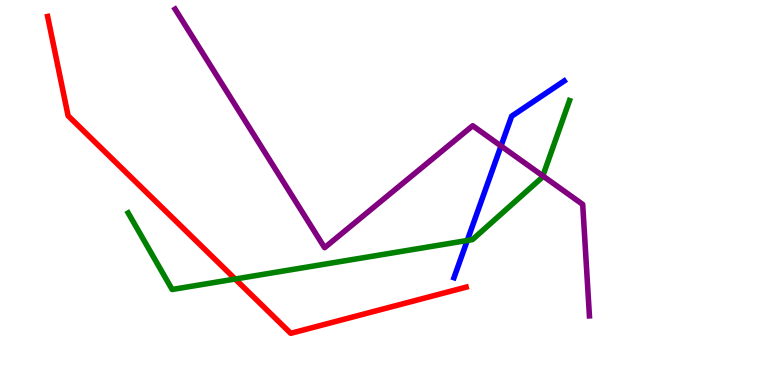[{'lines': ['blue', 'red'], 'intersections': []}, {'lines': ['green', 'red'], 'intersections': [{'x': 3.03, 'y': 2.75}]}, {'lines': ['purple', 'red'], 'intersections': []}, {'lines': ['blue', 'green'], 'intersections': [{'x': 6.03, 'y': 3.75}]}, {'lines': ['blue', 'purple'], 'intersections': [{'x': 6.46, 'y': 6.21}]}, {'lines': ['green', 'purple'], 'intersections': [{'x': 7.0, 'y': 5.43}]}]